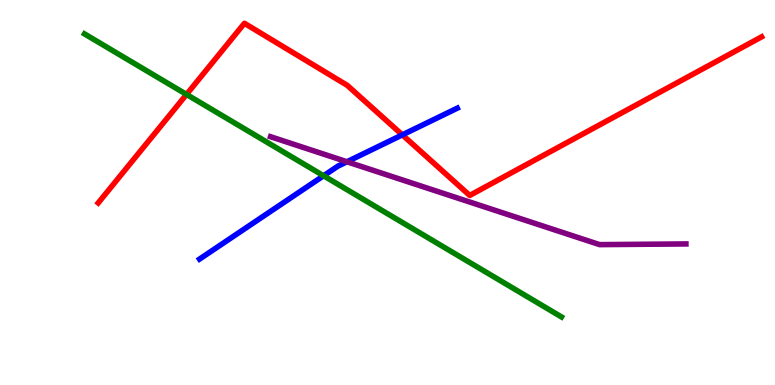[{'lines': ['blue', 'red'], 'intersections': [{'x': 5.19, 'y': 6.5}]}, {'lines': ['green', 'red'], 'intersections': [{'x': 2.41, 'y': 7.55}]}, {'lines': ['purple', 'red'], 'intersections': []}, {'lines': ['blue', 'green'], 'intersections': [{'x': 4.18, 'y': 5.43}]}, {'lines': ['blue', 'purple'], 'intersections': [{'x': 4.48, 'y': 5.8}]}, {'lines': ['green', 'purple'], 'intersections': []}]